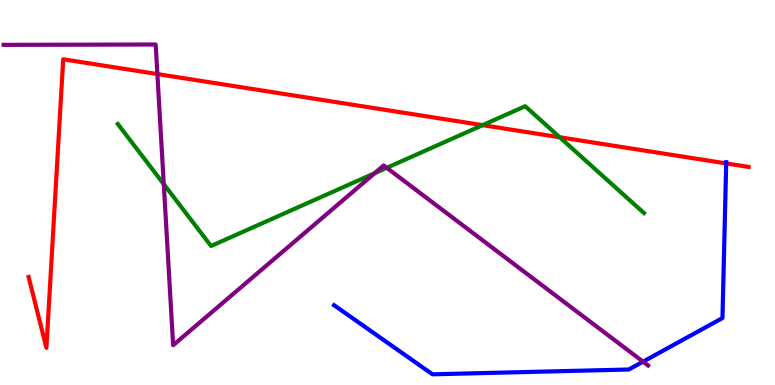[{'lines': ['blue', 'red'], 'intersections': [{'x': 9.37, 'y': 5.76}]}, {'lines': ['green', 'red'], 'intersections': [{'x': 6.23, 'y': 6.75}, {'x': 7.22, 'y': 6.43}]}, {'lines': ['purple', 'red'], 'intersections': [{'x': 2.03, 'y': 8.08}]}, {'lines': ['blue', 'green'], 'intersections': []}, {'lines': ['blue', 'purple'], 'intersections': [{'x': 8.3, 'y': 0.606}]}, {'lines': ['green', 'purple'], 'intersections': [{'x': 2.11, 'y': 5.22}, {'x': 4.83, 'y': 5.5}, {'x': 4.99, 'y': 5.64}]}]